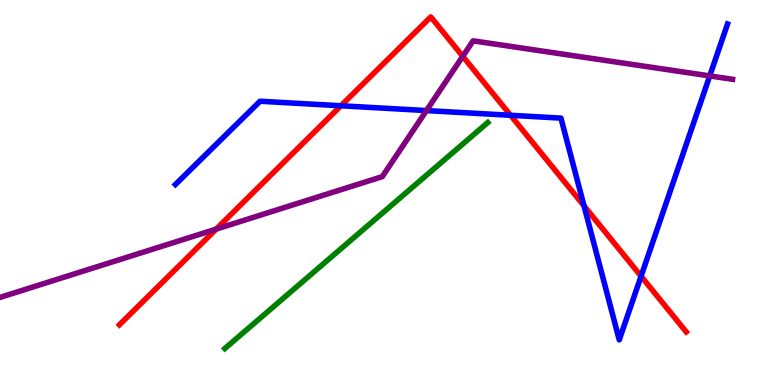[{'lines': ['blue', 'red'], 'intersections': [{'x': 4.4, 'y': 7.25}, {'x': 6.59, 'y': 7.01}, {'x': 7.54, 'y': 4.65}, {'x': 8.27, 'y': 2.83}]}, {'lines': ['green', 'red'], 'intersections': []}, {'lines': ['purple', 'red'], 'intersections': [{'x': 2.79, 'y': 4.05}, {'x': 5.97, 'y': 8.54}]}, {'lines': ['blue', 'green'], 'intersections': []}, {'lines': ['blue', 'purple'], 'intersections': [{'x': 5.5, 'y': 7.13}, {'x': 9.16, 'y': 8.03}]}, {'lines': ['green', 'purple'], 'intersections': []}]